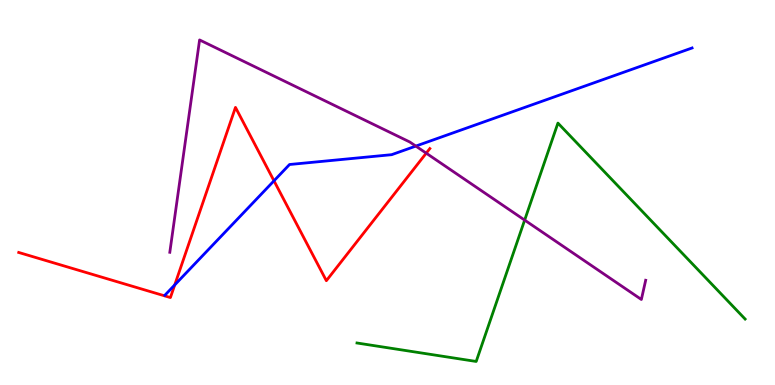[{'lines': ['blue', 'red'], 'intersections': [{'x': 2.25, 'y': 2.6}, {'x': 3.54, 'y': 5.3}]}, {'lines': ['green', 'red'], 'intersections': []}, {'lines': ['purple', 'red'], 'intersections': [{'x': 5.5, 'y': 6.02}]}, {'lines': ['blue', 'green'], 'intersections': []}, {'lines': ['blue', 'purple'], 'intersections': [{'x': 5.37, 'y': 6.21}]}, {'lines': ['green', 'purple'], 'intersections': [{'x': 6.77, 'y': 4.28}]}]